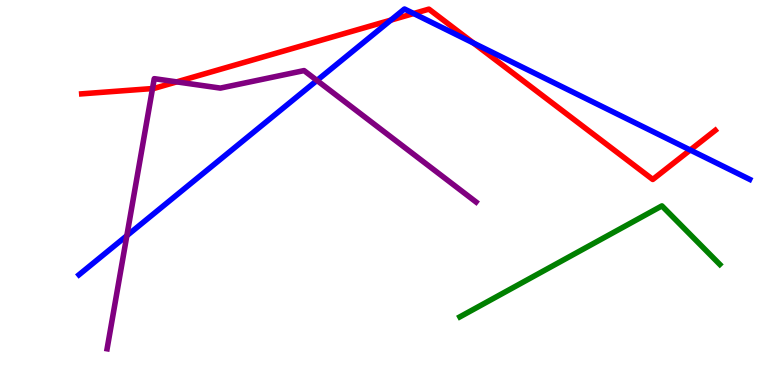[{'lines': ['blue', 'red'], 'intersections': [{'x': 5.04, 'y': 9.48}, {'x': 5.34, 'y': 9.65}, {'x': 6.11, 'y': 8.88}, {'x': 8.91, 'y': 6.1}]}, {'lines': ['green', 'red'], 'intersections': []}, {'lines': ['purple', 'red'], 'intersections': [{'x': 1.97, 'y': 7.7}, {'x': 2.28, 'y': 7.87}]}, {'lines': ['blue', 'green'], 'intersections': []}, {'lines': ['blue', 'purple'], 'intersections': [{'x': 1.64, 'y': 3.88}, {'x': 4.09, 'y': 7.91}]}, {'lines': ['green', 'purple'], 'intersections': []}]